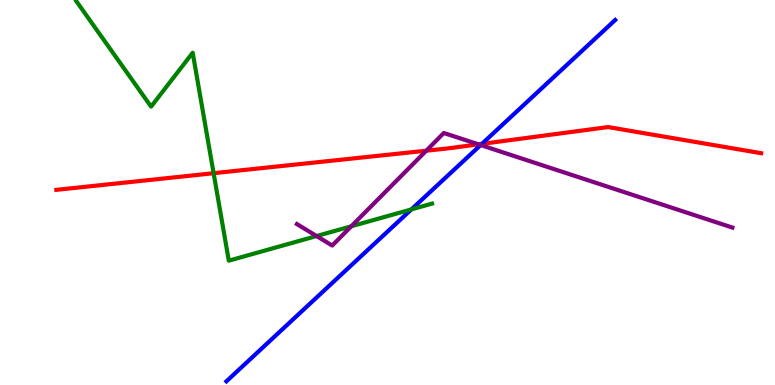[{'lines': ['blue', 'red'], 'intersections': [{'x': 6.22, 'y': 6.26}]}, {'lines': ['green', 'red'], 'intersections': [{'x': 2.76, 'y': 5.5}]}, {'lines': ['purple', 'red'], 'intersections': [{'x': 5.5, 'y': 6.09}, {'x': 6.17, 'y': 6.25}]}, {'lines': ['blue', 'green'], 'intersections': [{'x': 5.31, 'y': 4.56}]}, {'lines': ['blue', 'purple'], 'intersections': [{'x': 6.2, 'y': 6.23}]}, {'lines': ['green', 'purple'], 'intersections': [{'x': 4.08, 'y': 3.87}, {'x': 4.53, 'y': 4.12}]}]